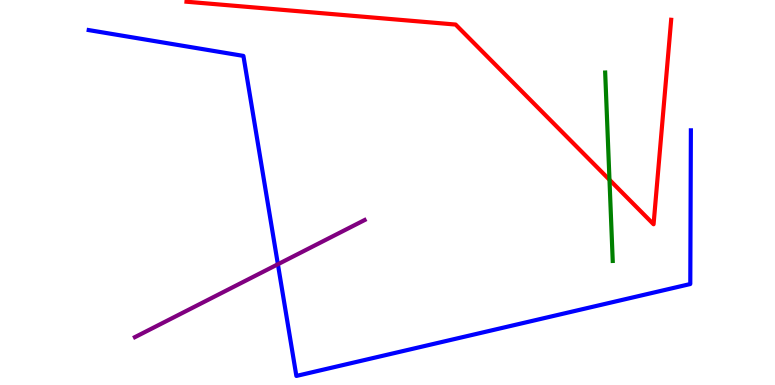[{'lines': ['blue', 'red'], 'intersections': []}, {'lines': ['green', 'red'], 'intersections': [{'x': 7.86, 'y': 5.33}]}, {'lines': ['purple', 'red'], 'intersections': []}, {'lines': ['blue', 'green'], 'intersections': []}, {'lines': ['blue', 'purple'], 'intersections': [{'x': 3.59, 'y': 3.14}]}, {'lines': ['green', 'purple'], 'intersections': []}]